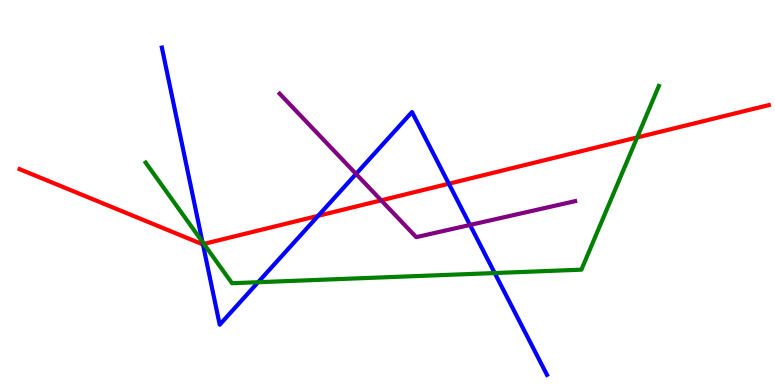[{'lines': ['blue', 'red'], 'intersections': [{'x': 2.62, 'y': 3.66}, {'x': 4.11, 'y': 4.39}, {'x': 5.79, 'y': 5.23}]}, {'lines': ['green', 'red'], 'intersections': [{'x': 2.63, 'y': 3.66}, {'x': 8.22, 'y': 6.43}]}, {'lines': ['purple', 'red'], 'intersections': [{'x': 4.92, 'y': 4.8}]}, {'lines': ['blue', 'green'], 'intersections': [{'x': 2.61, 'y': 3.72}, {'x': 3.33, 'y': 2.67}, {'x': 6.38, 'y': 2.91}]}, {'lines': ['blue', 'purple'], 'intersections': [{'x': 4.59, 'y': 5.48}, {'x': 6.06, 'y': 4.16}]}, {'lines': ['green', 'purple'], 'intersections': []}]